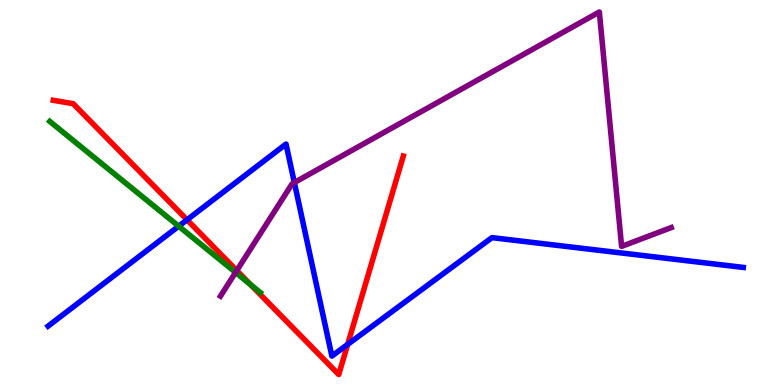[{'lines': ['blue', 'red'], 'intersections': [{'x': 2.41, 'y': 4.29}, {'x': 4.49, 'y': 1.05}]}, {'lines': ['green', 'red'], 'intersections': [{'x': 3.23, 'y': 2.6}]}, {'lines': ['purple', 'red'], 'intersections': [{'x': 3.06, 'y': 2.97}]}, {'lines': ['blue', 'green'], 'intersections': [{'x': 2.31, 'y': 4.12}]}, {'lines': ['blue', 'purple'], 'intersections': [{'x': 3.8, 'y': 5.26}]}, {'lines': ['green', 'purple'], 'intersections': [{'x': 3.04, 'y': 2.92}]}]